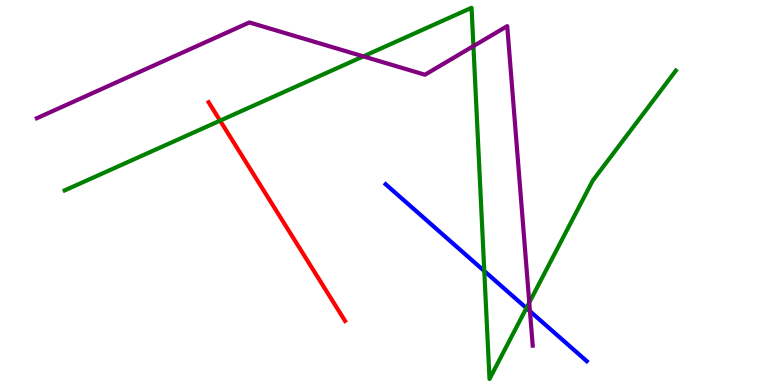[{'lines': ['blue', 'red'], 'intersections': []}, {'lines': ['green', 'red'], 'intersections': [{'x': 2.84, 'y': 6.87}]}, {'lines': ['purple', 'red'], 'intersections': []}, {'lines': ['blue', 'green'], 'intersections': [{'x': 6.25, 'y': 2.96}, {'x': 6.79, 'y': 2.0}]}, {'lines': ['blue', 'purple'], 'intersections': [{'x': 6.84, 'y': 1.92}]}, {'lines': ['green', 'purple'], 'intersections': [{'x': 4.69, 'y': 8.54}, {'x': 6.11, 'y': 8.8}, {'x': 6.83, 'y': 2.14}]}]